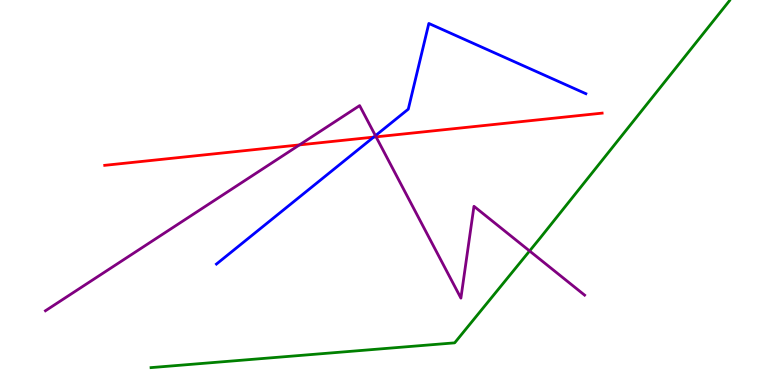[{'lines': ['blue', 'red'], 'intersections': [{'x': 4.82, 'y': 6.44}]}, {'lines': ['green', 'red'], 'intersections': []}, {'lines': ['purple', 'red'], 'intersections': [{'x': 3.86, 'y': 6.24}, {'x': 4.85, 'y': 6.45}]}, {'lines': ['blue', 'green'], 'intersections': []}, {'lines': ['blue', 'purple'], 'intersections': [{'x': 4.84, 'y': 6.48}]}, {'lines': ['green', 'purple'], 'intersections': [{'x': 6.83, 'y': 3.48}]}]